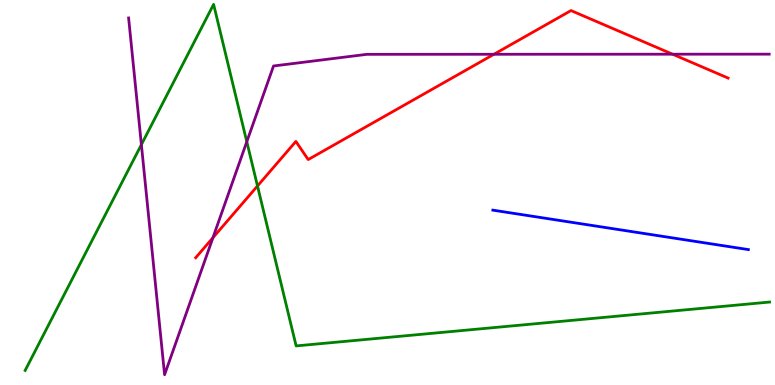[{'lines': ['blue', 'red'], 'intersections': []}, {'lines': ['green', 'red'], 'intersections': [{'x': 3.32, 'y': 5.17}]}, {'lines': ['purple', 'red'], 'intersections': [{'x': 2.75, 'y': 3.83}, {'x': 6.37, 'y': 8.59}, {'x': 8.68, 'y': 8.59}]}, {'lines': ['blue', 'green'], 'intersections': []}, {'lines': ['blue', 'purple'], 'intersections': []}, {'lines': ['green', 'purple'], 'intersections': [{'x': 1.82, 'y': 6.24}, {'x': 3.18, 'y': 6.32}]}]